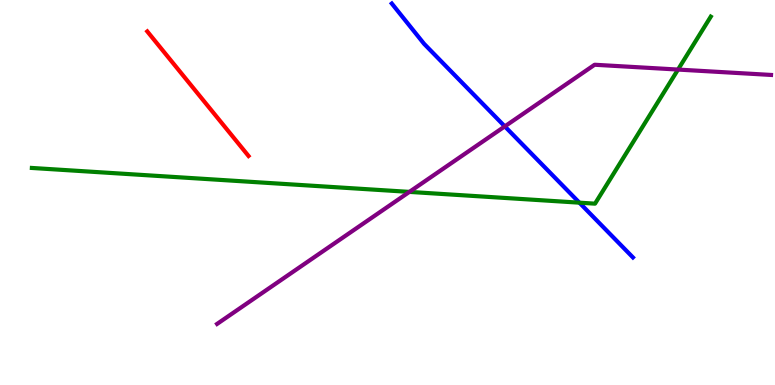[{'lines': ['blue', 'red'], 'intersections': []}, {'lines': ['green', 'red'], 'intersections': []}, {'lines': ['purple', 'red'], 'intersections': []}, {'lines': ['blue', 'green'], 'intersections': [{'x': 7.48, 'y': 4.74}]}, {'lines': ['blue', 'purple'], 'intersections': [{'x': 6.51, 'y': 6.72}]}, {'lines': ['green', 'purple'], 'intersections': [{'x': 5.28, 'y': 5.02}, {'x': 8.75, 'y': 8.19}]}]